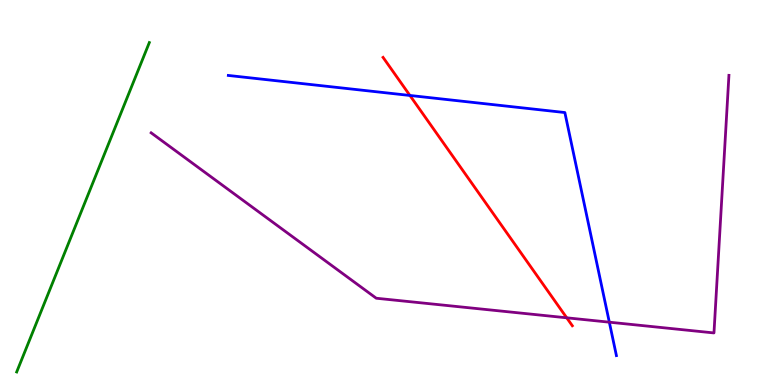[{'lines': ['blue', 'red'], 'intersections': [{'x': 5.29, 'y': 7.52}]}, {'lines': ['green', 'red'], 'intersections': []}, {'lines': ['purple', 'red'], 'intersections': [{'x': 7.31, 'y': 1.75}]}, {'lines': ['blue', 'green'], 'intersections': []}, {'lines': ['blue', 'purple'], 'intersections': [{'x': 7.86, 'y': 1.63}]}, {'lines': ['green', 'purple'], 'intersections': []}]